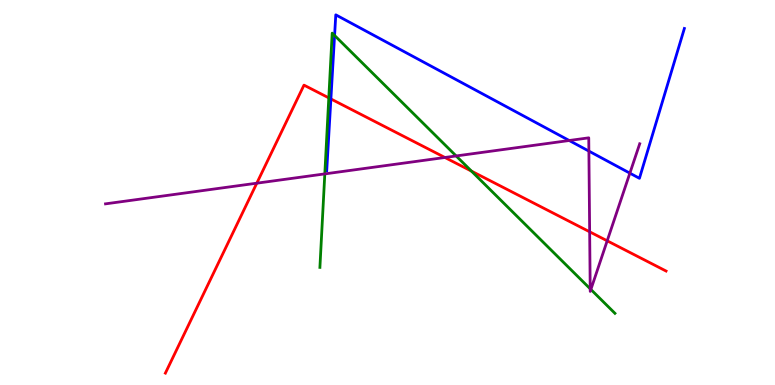[{'lines': ['blue', 'red'], 'intersections': [{'x': 4.27, 'y': 7.43}]}, {'lines': ['green', 'red'], 'intersections': [{'x': 4.24, 'y': 7.46}, {'x': 6.08, 'y': 5.56}]}, {'lines': ['purple', 'red'], 'intersections': [{'x': 3.31, 'y': 5.24}, {'x': 5.74, 'y': 5.91}, {'x': 7.61, 'y': 3.98}, {'x': 7.83, 'y': 3.75}]}, {'lines': ['blue', 'green'], 'intersections': [{'x': 4.32, 'y': 9.08}]}, {'lines': ['blue', 'purple'], 'intersections': [{'x': 7.34, 'y': 6.35}, {'x': 7.6, 'y': 6.08}, {'x': 8.13, 'y': 5.5}]}, {'lines': ['green', 'purple'], 'intersections': [{'x': 4.19, 'y': 5.48}, {'x': 5.89, 'y': 5.95}, {'x': 7.62, 'y': 2.5}, {'x': 7.62, 'y': 2.48}]}]